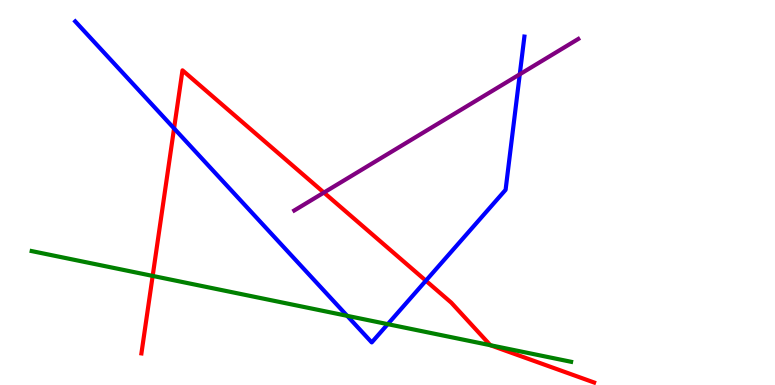[{'lines': ['blue', 'red'], 'intersections': [{'x': 2.25, 'y': 6.66}, {'x': 5.5, 'y': 2.71}]}, {'lines': ['green', 'red'], 'intersections': [{'x': 1.97, 'y': 2.83}, {'x': 6.33, 'y': 1.03}]}, {'lines': ['purple', 'red'], 'intersections': [{'x': 4.18, 'y': 5.0}]}, {'lines': ['blue', 'green'], 'intersections': [{'x': 4.48, 'y': 1.8}, {'x': 5.0, 'y': 1.58}]}, {'lines': ['blue', 'purple'], 'intersections': [{'x': 6.71, 'y': 8.07}]}, {'lines': ['green', 'purple'], 'intersections': []}]